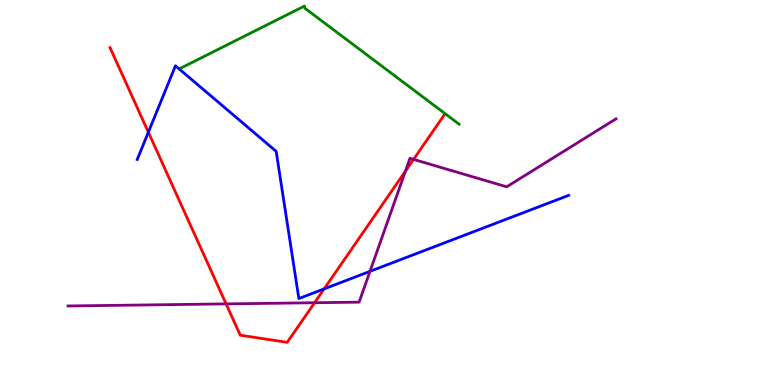[{'lines': ['blue', 'red'], 'intersections': [{'x': 1.91, 'y': 6.57}, {'x': 4.18, 'y': 2.5}]}, {'lines': ['green', 'red'], 'intersections': []}, {'lines': ['purple', 'red'], 'intersections': [{'x': 2.92, 'y': 2.11}, {'x': 4.06, 'y': 2.14}, {'x': 5.23, 'y': 5.55}, {'x': 5.34, 'y': 5.86}]}, {'lines': ['blue', 'green'], 'intersections': []}, {'lines': ['blue', 'purple'], 'intersections': [{'x': 4.77, 'y': 2.95}]}, {'lines': ['green', 'purple'], 'intersections': []}]